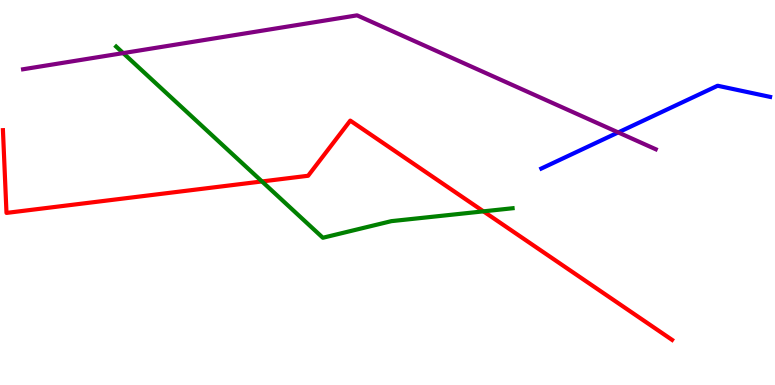[{'lines': ['blue', 'red'], 'intersections': []}, {'lines': ['green', 'red'], 'intersections': [{'x': 3.38, 'y': 5.29}, {'x': 6.24, 'y': 4.51}]}, {'lines': ['purple', 'red'], 'intersections': []}, {'lines': ['blue', 'green'], 'intersections': []}, {'lines': ['blue', 'purple'], 'intersections': [{'x': 7.98, 'y': 6.56}]}, {'lines': ['green', 'purple'], 'intersections': [{'x': 1.59, 'y': 8.62}]}]